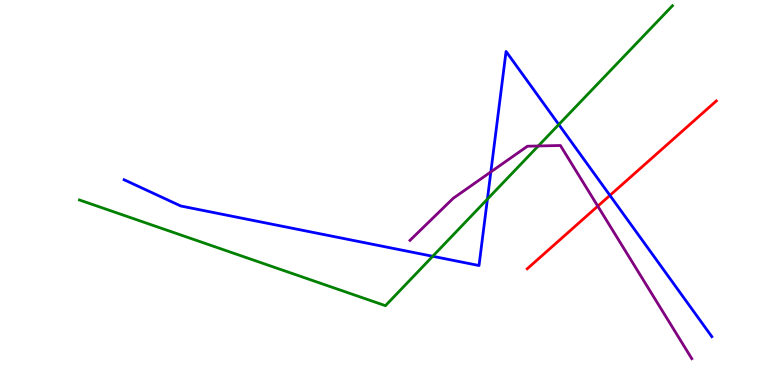[{'lines': ['blue', 'red'], 'intersections': [{'x': 7.87, 'y': 4.93}]}, {'lines': ['green', 'red'], 'intersections': []}, {'lines': ['purple', 'red'], 'intersections': [{'x': 7.71, 'y': 4.65}]}, {'lines': ['blue', 'green'], 'intersections': [{'x': 5.58, 'y': 3.34}, {'x': 6.29, 'y': 4.83}, {'x': 7.21, 'y': 6.77}]}, {'lines': ['blue', 'purple'], 'intersections': [{'x': 6.33, 'y': 5.53}]}, {'lines': ['green', 'purple'], 'intersections': [{'x': 6.95, 'y': 6.21}]}]